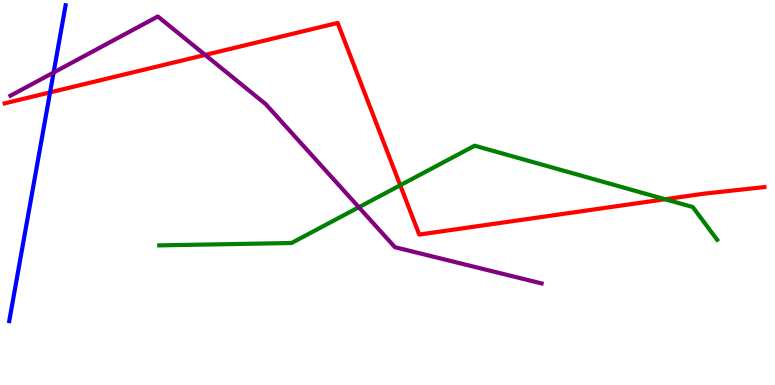[{'lines': ['blue', 'red'], 'intersections': [{'x': 0.646, 'y': 7.6}]}, {'lines': ['green', 'red'], 'intersections': [{'x': 5.16, 'y': 5.19}, {'x': 8.58, 'y': 4.82}]}, {'lines': ['purple', 'red'], 'intersections': [{'x': 2.65, 'y': 8.57}]}, {'lines': ['blue', 'green'], 'intersections': []}, {'lines': ['blue', 'purple'], 'intersections': [{'x': 0.692, 'y': 8.12}]}, {'lines': ['green', 'purple'], 'intersections': [{'x': 4.63, 'y': 4.62}]}]